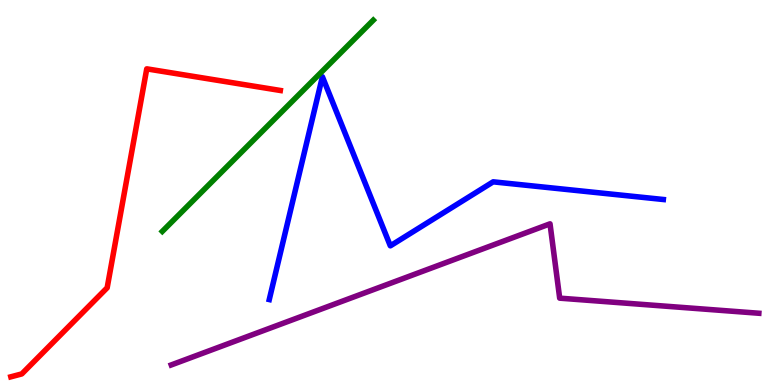[{'lines': ['blue', 'red'], 'intersections': []}, {'lines': ['green', 'red'], 'intersections': []}, {'lines': ['purple', 'red'], 'intersections': []}, {'lines': ['blue', 'green'], 'intersections': []}, {'lines': ['blue', 'purple'], 'intersections': []}, {'lines': ['green', 'purple'], 'intersections': []}]